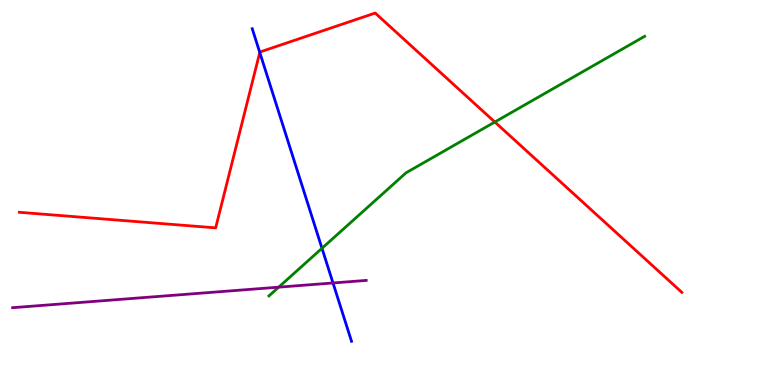[{'lines': ['blue', 'red'], 'intersections': [{'x': 3.35, 'y': 8.64}]}, {'lines': ['green', 'red'], 'intersections': [{'x': 6.38, 'y': 6.83}]}, {'lines': ['purple', 'red'], 'intersections': []}, {'lines': ['blue', 'green'], 'intersections': [{'x': 4.15, 'y': 3.55}]}, {'lines': ['blue', 'purple'], 'intersections': [{'x': 4.3, 'y': 2.65}]}, {'lines': ['green', 'purple'], 'intersections': [{'x': 3.6, 'y': 2.54}]}]